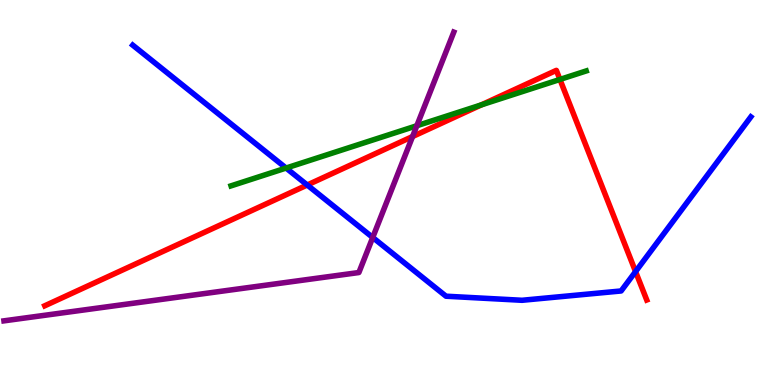[{'lines': ['blue', 'red'], 'intersections': [{'x': 3.96, 'y': 5.19}, {'x': 8.2, 'y': 2.95}]}, {'lines': ['green', 'red'], 'intersections': [{'x': 6.21, 'y': 7.28}, {'x': 7.23, 'y': 7.94}]}, {'lines': ['purple', 'red'], 'intersections': [{'x': 5.32, 'y': 6.45}]}, {'lines': ['blue', 'green'], 'intersections': [{'x': 3.69, 'y': 5.64}]}, {'lines': ['blue', 'purple'], 'intersections': [{'x': 4.81, 'y': 3.83}]}, {'lines': ['green', 'purple'], 'intersections': [{'x': 5.38, 'y': 6.73}]}]